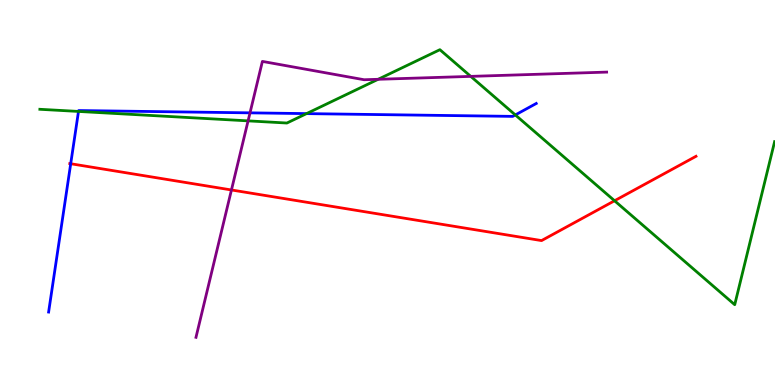[{'lines': ['blue', 'red'], 'intersections': [{'x': 0.912, 'y': 5.75}]}, {'lines': ['green', 'red'], 'intersections': [{'x': 7.93, 'y': 4.79}]}, {'lines': ['purple', 'red'], 'intersections': [{'x': 2.99, 'y': 5.07}]}, {'lines': ['blue', 'green'], 'intersections': [{'x': 1.01, 'y': 7.11}, {'x': 3.96, 'y': 7.05}, {'x': 6.65, 'y': 7.01}]}, {'lines': ['blue', 'purple'], 'intersections': [{'x': 3.23, 'y': 7.07}]}, {'lines': ['green', 'purple'], 'intersections': [{'x': 3.2, 'y': 6.86}, {'x': 4.88, 'y': 7.94}, {'x': 6.07, 'y': 8.02}]}]